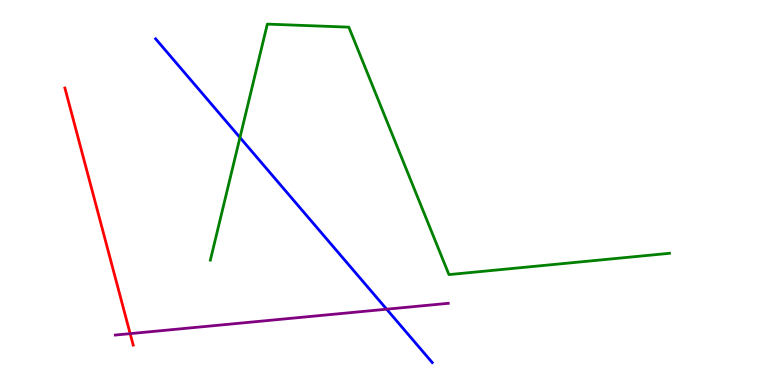[{'lines': ['blue', 'red'], 'intersections': []}, {'lines': ['green', 'red'], 'intersections': []}, {'lines': ['purple', 'red'], 'intersections': [{'x': 1.68, 'y': 1.33}]}, {'lines': ['blue', 'green'], 'intersections': [{'x': 3.1, 'y': 6.43}]}, {'lines': ['blue', 'purple'], 'intersections': [{'x': 4.99, 'y': 1.97}]}, {'lines': ['green', 'purple'], 'intersections': []}]